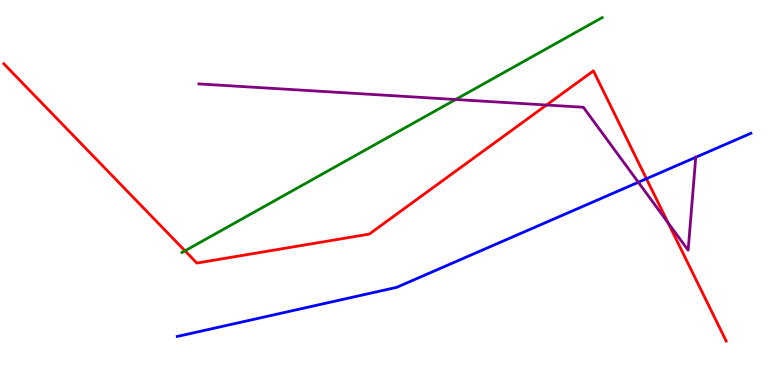[{'lines': ['blue', 'red'], 'intersections': [{'x': 8.34, 'y': 5.36}]}, {'lines': ['green', 'red'], 'intersections': [{'x': 2.39, 'y': 3.49}]}, {'lines': ['purple', 'red'], 'intersections': [{'x': 7.05, 'y': 7.27}, {'x': 8.62, 'y': 4.21}]}, {'lines': ['blue', 'green'], 'intersections': []}, {'lines': ['blue', 'purple'], 'intersections': [{'x': 8.24, 'y': 5.27}, {'x': 8.98, 'y': 5.91}]}, {'lines': ['green', 'purple'], 'intersections': [{'x': 5.88, 'y': 7.42}]}]